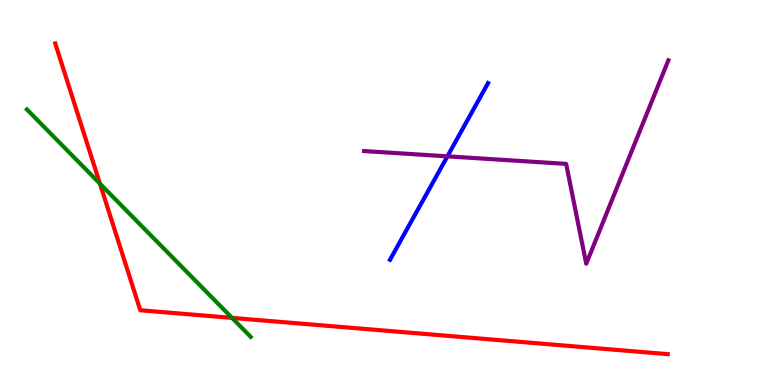[{'lines': ['blue', 'red'], 'intersections': []}, {'lines': ['green', 'red'], 'intersections': [{'x': 1.29, 'y': 5.23}, {'x': 2.99, 'y': 1.74}]}, {'lines': ['purple', 'red'], 'intersections': []}, {'lines': ['blue', 'green'], 'intersections': []}, {'lines': ['blue', 'purple'], 'intersections': [{'x': 5.77, 'y': 5.94}]}, {'lines': ['green', 'purple'], 'intersections': []}]